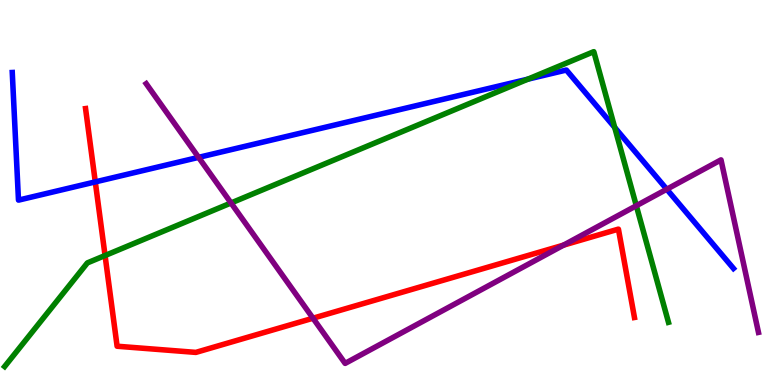[{'lines': ['blue', 'red'], 'intersections': [{'x': 1.23, 'y': 5.28}]}, {'lines': ['green', 'red'], 'intersections': [{'x': 1.36, 'y': 3.36}]}, {'lines': ['purple', 'red'], 'intersections': [{'x': 4.04, 'y': 1.73}, {'x': 7.27, 'y': 3.63}]}, {'lines': ['blue', 'green'], 'intersections': [{'x': 6.81, 'y': 7.94}, {'x': 7.93, 'y': 6.69}]}, {'lines': ['blue', 'purple'], 'intersections': [{'x': 2.56, 'y': 5.91}, {'x': 8.6, 'y': 5.08}]}, {'lines': ['green', 'purple'], 'intersections': [{'x': 2.98, 'y': 4.73}, {'x': 8.21, 'y': 4.66}]}]